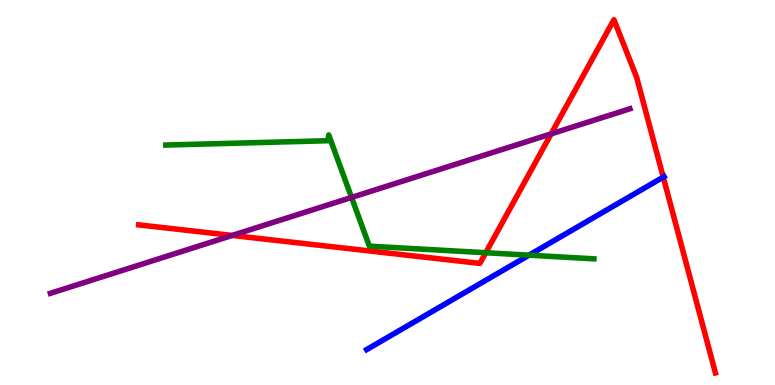[{'lines': ['blue', 'red'], 'intersections': [{'x': 8.56, 'y': 5.4}]}, {'lines': ['green', 'red'], 'intersections': [{'x': 6.27, 'y': 3.44}]}, {'lines': ['purple', 'red'], 'intersections': [{'x': 3.0, 'y': 3.88}, {'x': 7.11, 'y': 6.52}]}, {'lines': ['blue', 'green'], 'intersections': [{'x': 6.83, 'y': 3.37}]}, {'lines': ['blue', 'purple'], 'intersections': []}, {'lines': ['green', 'purple'], 'intersections': [{'x': 4.54, 'y': 4.87}]}]